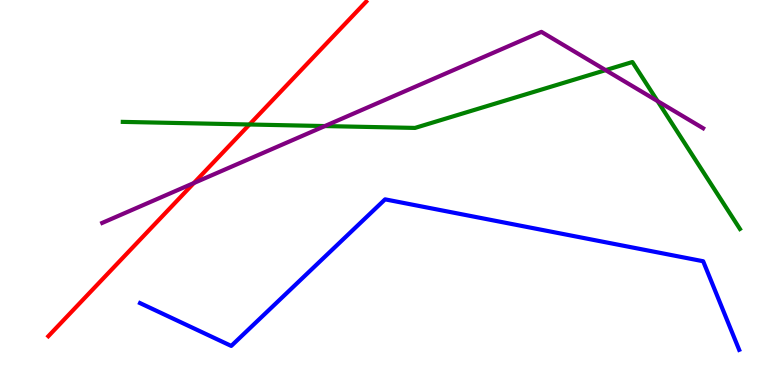[{'lines': ['blue', 'red'], 'intersections': []}, {'lines': ['green', 'red'], 'intersections': [{'x': 3.22, 'y': 6.77}]}, {'lines': ['purple', 'red'], 'intersections': [{'x': 2.5, 'y': 5.25}]}, {'lines': ['blue', 'green'], 'intersections': []}, {'lines': ['blue', 'purple'], 'intersections': []}, {'lines': ['green', 'purple'], 'intersections': [{'x': 4.19, 'y': 6.73}, {'x': 7.81, 'y': 8.18}, {'x': 8.49, 'y': 7.37}]}]